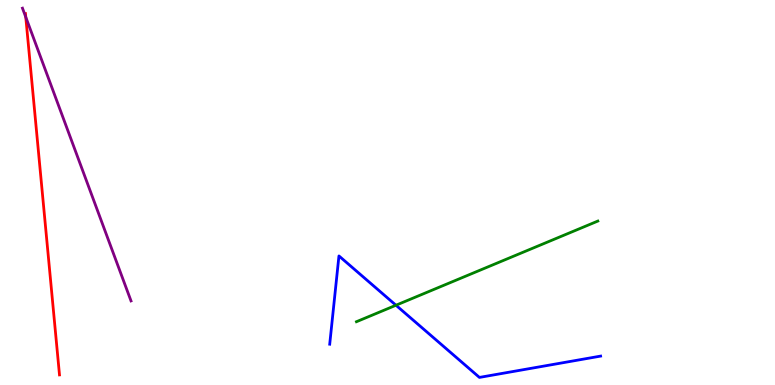[{'lines': ['blue', 'red'], 'intersections': []}, {'lines': ['green', 'red'], 'intersections': []}, {'lines': ['purple', 'red'], 'intersections': [{'x': 0.332, 'y': 9.56}]}, {'lines': ['blue', 'green'], 'intersections': [{'x': 5.11, 'y': 2.07}]}, {'lines': ['blue', 'purple'], 'intersections': []}, {'lines': ['green', 'purple'], 'intersections': []}]